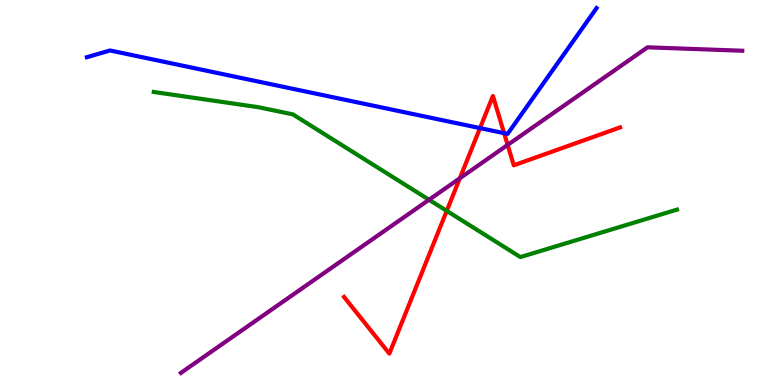[{'lines': ['blue', 'red'], 'intersections': [{'x': 6.19, 'y': 6.67}, {'x': 6.5, 'y': 6.54}]}, {'lines': ['green', 'red'], 'intersections': [{'x': 5.76, 'y': 4.52}]}, {'lines': ['purple', 'red'], 'intersections': [{'x': 5.93, 'y': 5.37}, {'x': 6.55, 'y': 6.24}]}, {'lines': ['blue', 'green'], 'intersections': []}, {'lines': ['blue', 'purple'], 'intersections': []}, {'lines': ['green', 'purple'], 'intersections': [{'x': 5.54, 'y': 4.81}]}]